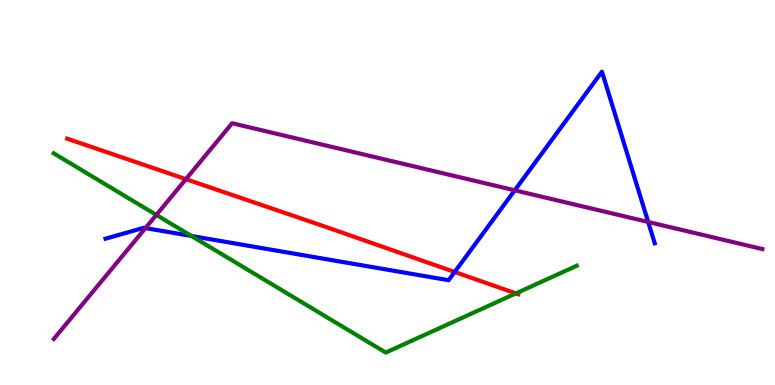[{'lines': ['blue', 'red'], 'intersections': [{'x': 5.87, 'y': 2.94}]}, {'lines': ['green', 'red'], 'intersections': [{'x': 6.66, 'y': 2.38}]}, {'lines': ['purple', 'red'], 'intersections': [{'x': 2.4, 'y': 5.35}]}, {'lines': ['blue', 'green'], 'intersections': [{'x': 2.47, 'y': 3.87}]}, {'lines': ['blue', 'purple'], 'intersections': [{'x': 1.88, 'y': 4.08}, {'x': 6.64, 'y': 5.06}, {'x': 8.36, 'y': 4.23}]}, {'lines': ['green', 'purple'], 'intersections': [{'x': 2.02, 'y': 4.42}]}]